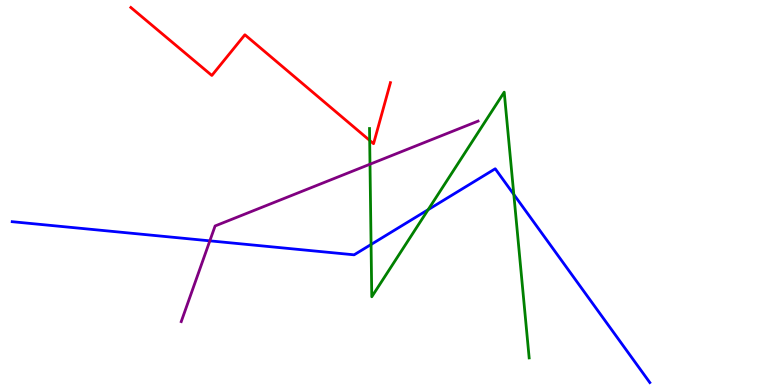[{'lines': ['blue', 'red'], 'intersections': []}, {'lines': ['green', 'red'], 'intersections': [{'x': 4.77, 'y': 6.35}]}, {'lines': ['purple', 'red'], 'intersections': []}, {'lines': ['blue', 'green'], 'intersections': [{'x': 4.79, 'y': 3.65}, {'x': 5.52, 'y': 4.55}, {'x': 6.63, 'y': 4.95}]}, {'lines': ['blue', 'purple'], 'intersections': [{'x': 2.71, 'y': 3.74}]}, {'lines': ['green', 'purple'], 'intersections': [{'x': 4.77, 'y': 5.73}]}]